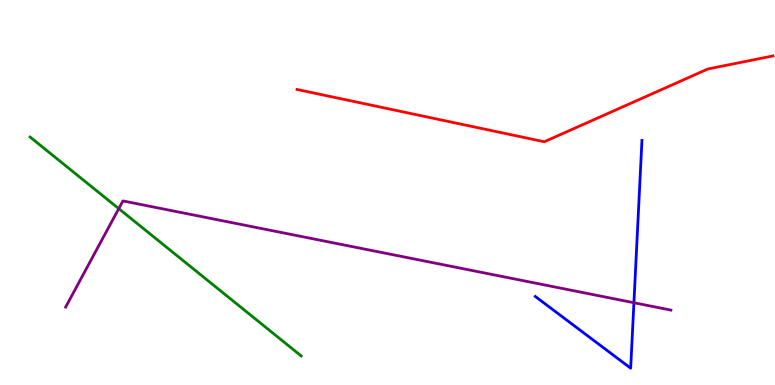[{'lines': ['blue', 'red'], 'intersections': []}, {'lines': ['green', 'red'], 'intersections': []}, {'lines': ['purple', 'red'], 'intersections': []}, {'lines': ['blue', 'green'], 'intersections': []}, {'lines': ['blue', 'purple'], 'intersections': [{'x': 8.18, 'y': 2.14}]}, {'lines': ['green', 'purple'], 'intersections': [{'x': 1.53, 'y': 4.58}]}]